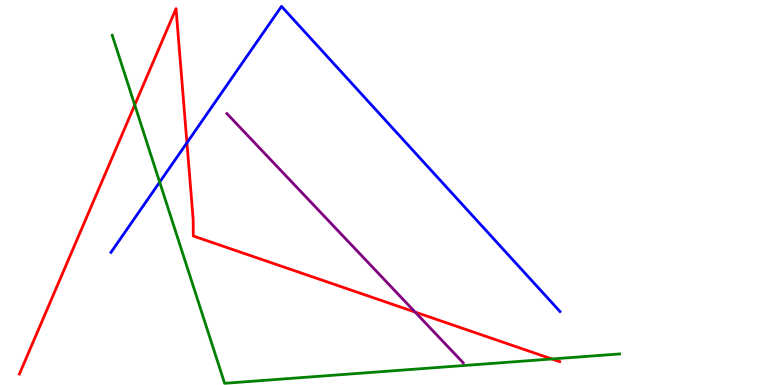[{'lines': ['blue', 'red'], 'intersections': [{'x': 2.41, 'y': 6.29}]}, {'lines': ['green', 'red'], 'intersections': [{'x': 1.74, 'y': 7.27}, {'x': 7.12, 'y': 0.676}]}, {'lines': ['purple', 'red'], 'intersections': [{'x': 5.36, 'y': 1.89}]}, {'lines': ['blue', 'green'], 'intersections': [{'x': 2.06, 'y': 5.27}]}, {'lines': ['blue', 'purple'], 'intersections': []}, {'lines': ['green', 'purple'], 'intersections': []}]